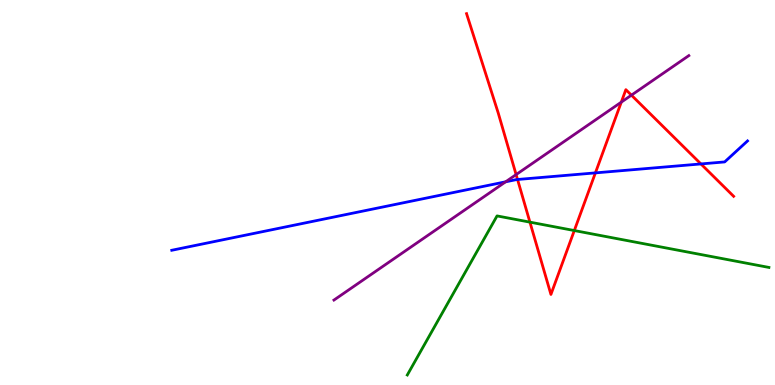[{'lines': ['blue', 'red'], 'intersections': [{'x': 6.68, 'y': 5.34}, {'x': 7.68, 'y': 5.51}, {'x': 9.04, 'y': 5.74}]}, {'lines': ['green', 'red'], 'intersections': [{'x': 6.84, 'y': 4.23}, {'x': 7.41, 'y': 4.01}]}, {'lines': ['purple', 'red'], 'intersections': [{'x': 6.66, 'y': 5.47}, {'x': 8.02, 'y': 7.35}, {'x': 8.15, 'y': 7.53}]}, {'lines': ['blue', 'green'], 'intersections': []}, {'lines': ['blue', 'purple'], 'intersections': [{'x': 6.52, 'y': 5.28}]}, {'lines': ['green', 'purple'], 'intersections': []}]